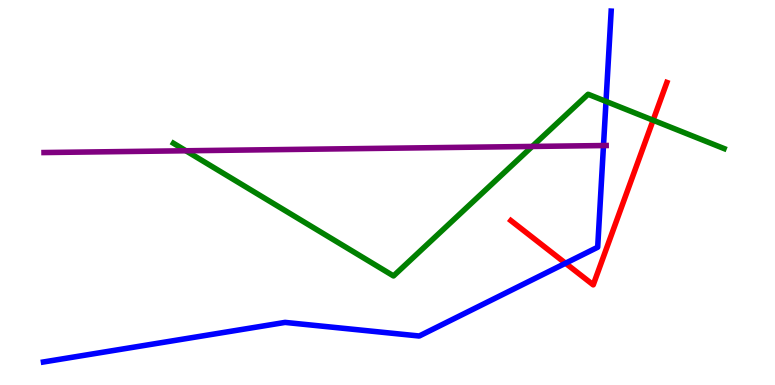[{'lines': ['blue', 'red'], 'intersections': [{'x': 7.3, 'y': 3.16}]}, {'lines': ['green', 'red'], 'intersections': [{'x': 8.43, 'y': 6.88}]}, {'lines': ['purple', 'red'], 'intersections': []}, {'lines': ['blue', 'green'], 'intersections': [{'x': 7.82, 'y': 7.37}]}, {'lines': ['blue', 'purple'], 'intersections': [{'x': 7.79, 'y': 6.22}]}, {'lines': ['green', 'purple'], 'intersections': [{'x': 2.4, 'y': 6.08}, {'x': 6.87, 'y': 6.2}]}]